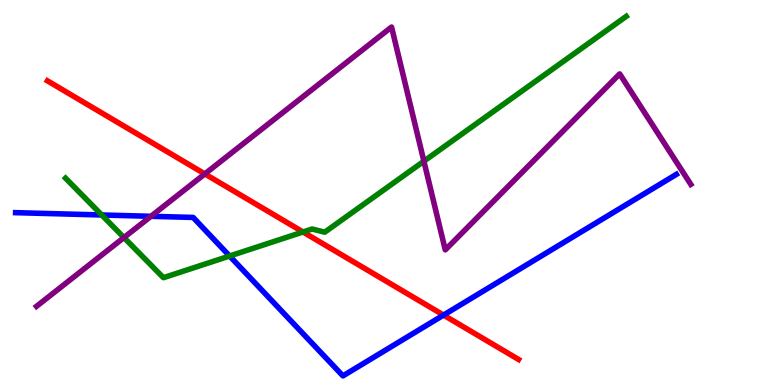[{'lines': ['blue', 'red'], 'intersections': [{'x': 5.72, 'y': 1.82}]}, {'lines': ['green', 'red'], 'intersections': [{'x': 3.91, 'y': 3.97}]}, {'lines': ['purple', 'red'], 'intersections': [{'x': 2.64, 'y': 5.48}]}, {'lines': ['blue', 'green'], 'intersections': [{'x': 1.31, 'y': 4.42}, {'x': 2.96, 'y': 3.35}]}, {'lines': ['blue', 'purple'], 'intersections': [{'x': 1.95, 'y': 4.38}]}, {'lines': ['green', 'purple'], 'intersections': [{'x': 1.6, 'y': 3.83}, {'x': 5.47, 'y': 5.81}]}]